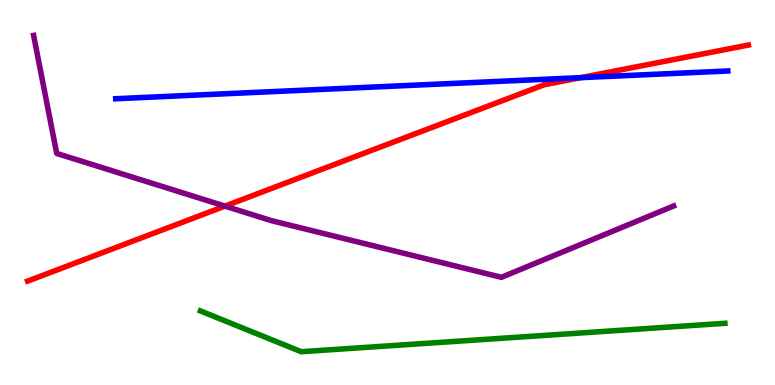[{'lines': ['blue', 'red'], 'intersections': [{'x': 7.49, 'y': 7.98}]}, {'lines': ['green', 'red'], 'intersections': []}, {'lines': ['purple', 'red'], 'intersections': [{'x': 2.9, 'y': 4.65}]}, {'lines': ['blue', 'green'], 'intersections': []}, {'lines': ['blue', 'purple'], 'intersections': []}, {'lines': ['green', 'purple'], 'intersections': []}]